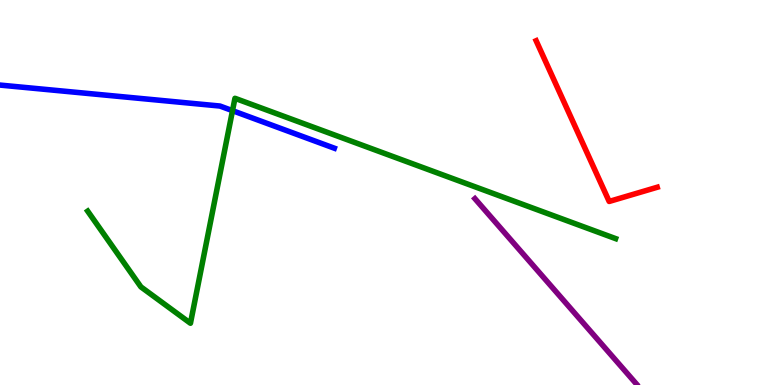[{'lines': ['blue', 'red'], 'intersections': []}, {'lines': ['green', 'red'], 'intersections': []}, {'lines': ['purple', 'red'], 'intersections': []}, {'lines': ['blue', 'green'], 'intersections': [{'x': 3.0, 'y': 7.13}]}, {'lines': ['blue', 'purple'], 'intersections': []}, {'lines': ['green', 'purple'], 'intersections': []}]